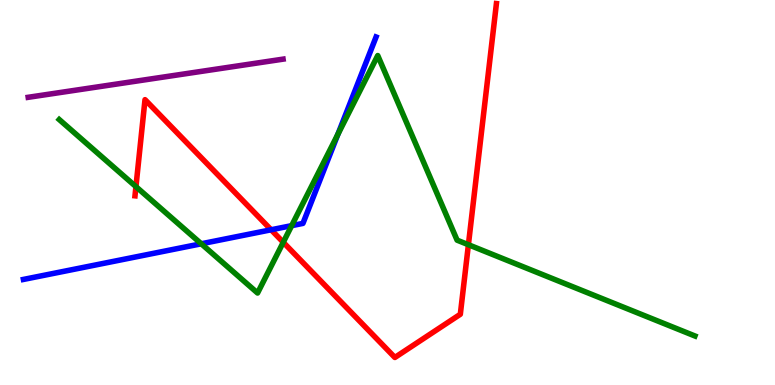[{'lines': ['blue', 'red'], 'intersections': [{'x': 3.5, 'y': 4.03}]}, {'lines': ['green', 'red'], 'intersections': [{'x': 1.75, 'y': 5.15}, {'x': 3.65, 'y': 3.71}, {'x': 6.04, 'y': 3.64}]}, {'lines': ['purple', 'red'], 'intersections': []}, {'lines': ['blue', 'green'], 'intersections': [{'x': 2.6, 'y': 3.67}, {'x': 3.76, 'y': 4.14}, {'x': 4.36, 'y': 6.51}]}, {'lines': ['blue', 'purple'], 'intersections': []}, {'lines': ['green', 'purple'], 'intersections': []}]